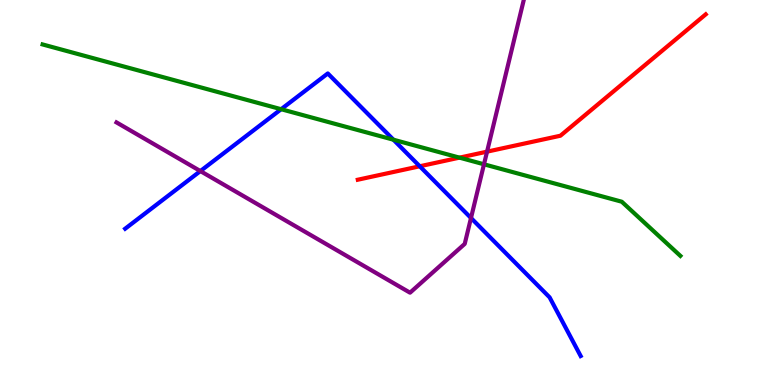[{'lines': ['blue', 'red'], 'intersections': [{'x': 5.42, 'y': 5.68}]}, {'lines': ['green', 'red'], 'intersections': [{'x': 5.93, 'y': 5.91}]}, {'lines': ['purple', 'red'], 'intersections': [{'x': 6.28, 'y': 6.06}]}, {'lines': ['blue', 'green'], 'intersections': [{'x': 3.63, 'y': 7.16}, {'x': 5.08, 'y': 6.37}]}, {'lines': ['blue', 'purple'], 'intersections': [{'x': 2.59, 'y': 5.56}, {'x': 6.08, 'y': 4.34}]}, {'lines': ['green', 'purple'], 'intersections': [{'x': 6.25, 'y': 5.73}]}]